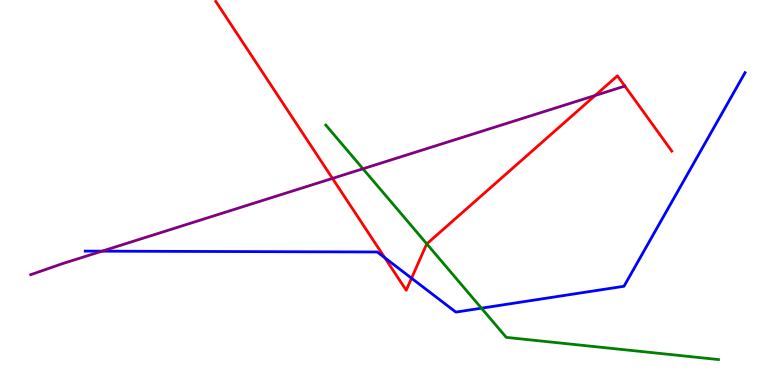[{'lines': ['blue', 'red'], 'intersections': [{'x': 4.96, 'y': 3.31}, {'x': 5.31, 'y': 2.77}]}, {'lines': ['green', 'red'], 'intersections': [{'x': 5.51, 'y': 3.67}]}, {'lines': ['purple', 'red'], 'intersections': [{'x': 4.29, 'y': 5.37}, {'x': 7.68, 'y': 7.52}]}, {'lines': ['blue', 'green'], 'intersections': [{'x': 6.21, 'y': 2.0}]}, {'lines': ['blue', 'purple'], 'intersections': [{'x': 1.32, 'y': 3.48}]}, {'lines': ['green', 'purple'], 'intersections': [{'x': 4.68, 'y': 5.62}]}]